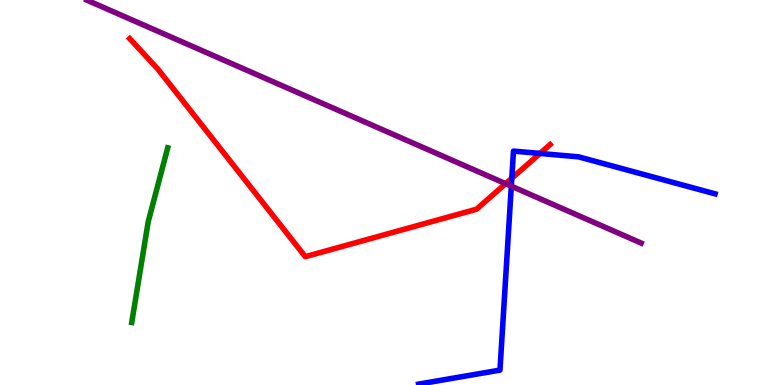[{'lines': ['blue', 'red'], 'intersections': [{'x': 6.6, 'y': 5.37}, {'x': 6.97, 'y': 6.01}]}, {'lines': ['green', 'red'], 'intersections': []}, {'lines': ['purple', 'red'], 'intersections': [{'x': 6.52, 'y': 5.23}]}, {'lines': ['blue', 'green'], 'intersections': []}, {'lines': ['blue', 'purple'], 'intersections': [{'x': 6.6, 'y': 5.16}]}, {'lines': ['green', 'purple'], 'intersections': []}]